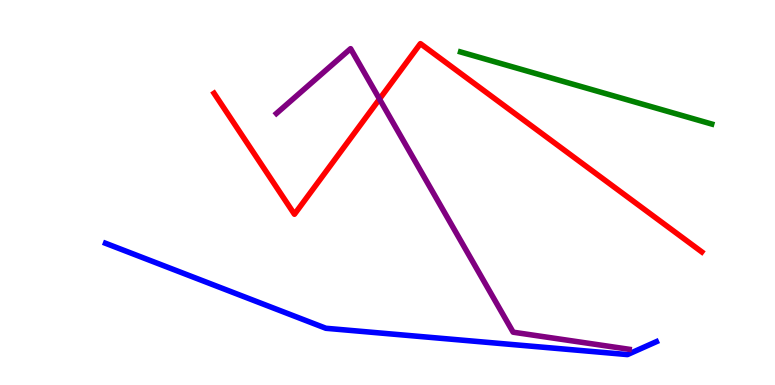[{'lines': ['blue', 'red'], 'intersections': []}, {'lines': ['green', 'red'], 'intersections': []}, {'lines': ['purple', 'red'], 'intersections': [{'x': 4.9, 'y': 7.43}]}, {'lines': ['blue', 'green'], 'intersections': []}, {'lines': ['blue', 'purple'], 'intersections': []}, {'lines': ['green', 'purple'], 'intersections': []}]